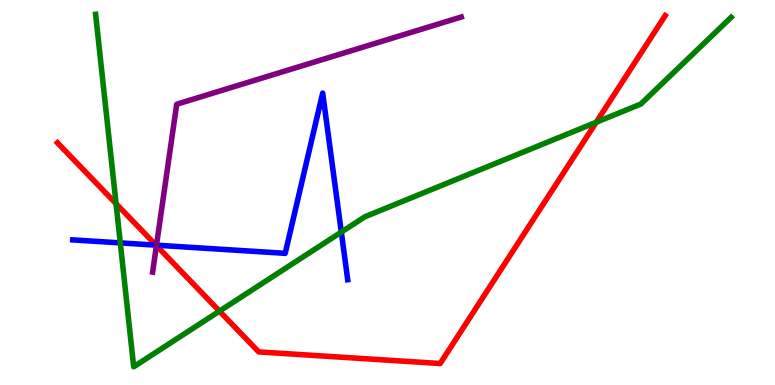[{'lines': ['blue', 'red'], 'intersections': [{'x': 2.01, 'y': 3.63}]}, {'lines': ['green', 'red'], 'intersections': [{'x': 1.5, 'y': 4.71}, {'x': 2.83, 'y': 1.92}, {'x': 7.69, 'y': 6.82}]}, {'lines': ['purple', 'red'], 'intersections': [{'x': 2.02, 'y': 3.62}]}, {'lines': ['blue', 'green'], 'intersections': [{'x': 1.55, 'y': 3.69}, {'x': 4.4, 'y': 3.97}]}, {'lines': ['blue', 'purple'], 'intersections': [{'x': 2.02, 'y': 3.63}]}, {'lines': ['green', 'purple'], 'intersections': []}]